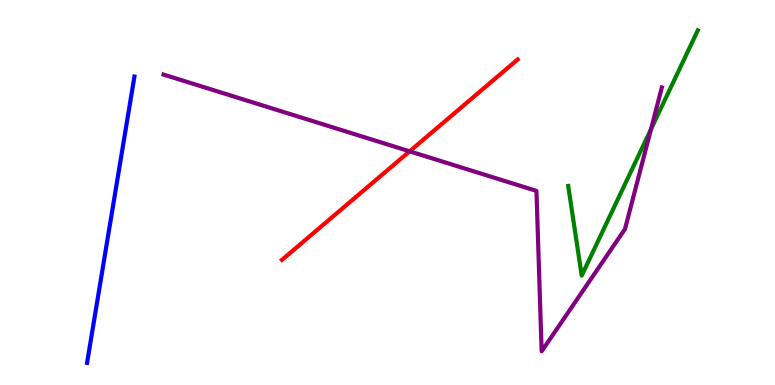[{'lines': ['blue', 'red'], 'intersections': []}, {'lines': ['green', 'red'], 'intersections': []}, {'lines': ['purple', 'red'], 'intersections': [{'x': 5.29, 'y': 6.07}]}, {'lines': ['blue', 'green'], 'intersections': []}, {'lines': ['blue', 'purple'], 'intersections': []}, {'lines': ['green', 'purple'], 'intersections': [{'x': 8.4, 'y': 6.64}]}]